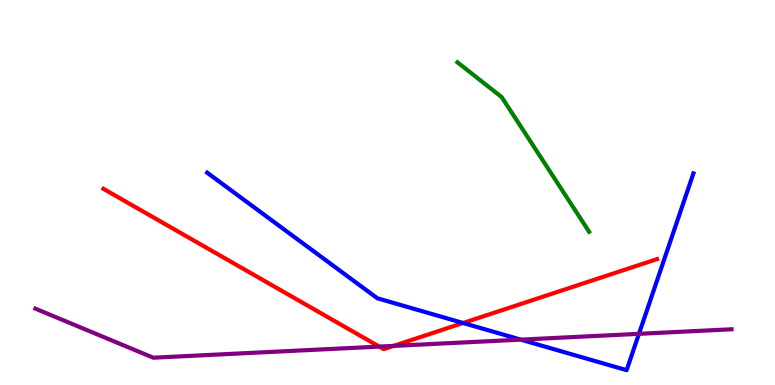[{'lines': ['blue', 'red'], 'intersections': [{'x': 5.98, 'y': 1.61}]}, {'lines': ['green', 'red'], 'intersections': []}, {'lines': ['purple', 'red'], 'intersections': [{'x': 4.89, 'y': 0.998}, {'x': 5.08, 'y': 1.02}]}, {'lines': ['blue', 'green'], 'intersections': []}, {'lines': ['blue', 'purple'], 'intersections': [{'x': 6.72, 'y': 1.18}, {'x': 8.24, 'y': 1.33}]}, {'lines': ['green', 'purple'], 'intersections': []}]